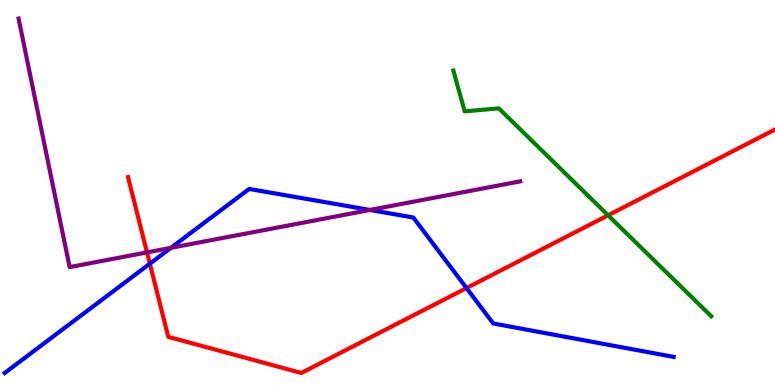[{'lines': ['blue', 'red'], 'intersections': [{'x': 1.93, 'y': 3.15}, {'x': 6.02, 'y': 2.52}]}, {'lines': ['green', 'red'], 'intersections': [{'x': 7.85, 'y': 4.41}]}, {'lines': ['purple', 'red'], 'intersections': [{'x': 1.9, 'y': 3.44}]}, {'lines': ['blue', 'green'], 'intersections': []}, {'lines': ['blue', 'purple'], 'intersections': [{'x': 2.21, 'y': 3.56}, {'x': 4.77, 'y': 4.55}]}, {'lines': ['green', 'purple'], 'intersections': []}]